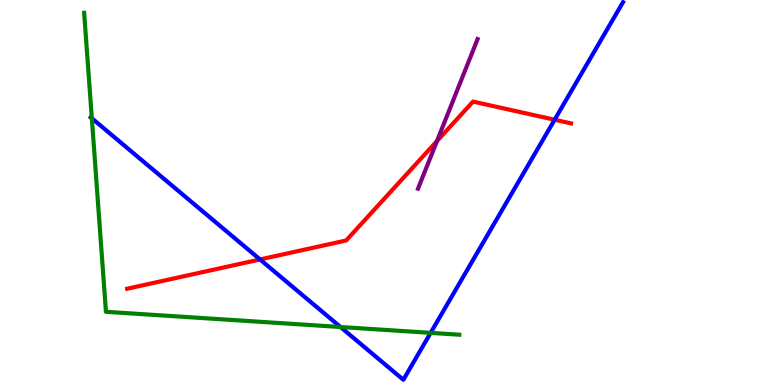[{'lines': ['blue', 'red'], 'intersections': [{'x': 3.36, 'y': 3.26}, {'x': 7.16, 'y': 6.89}]}, {'lines': ['green', 'red'], 'intersections': []}, {'lines': ['purple', 'red'], 'intersections': [{'x': 5.64, 'y': 6.34}]}, {'lines': ['blue', 'green'], 'intersections': [{'x': 1.18, 'y': 6.93}, {'x': 4.39, 'y': 1.51}, {'x': 5.56, 'y': 1.35}]}, {'lines': ['blue', 'purple'], 'intersections': []}, {'lines': ['green', 'purple'], 'intersections': []}]